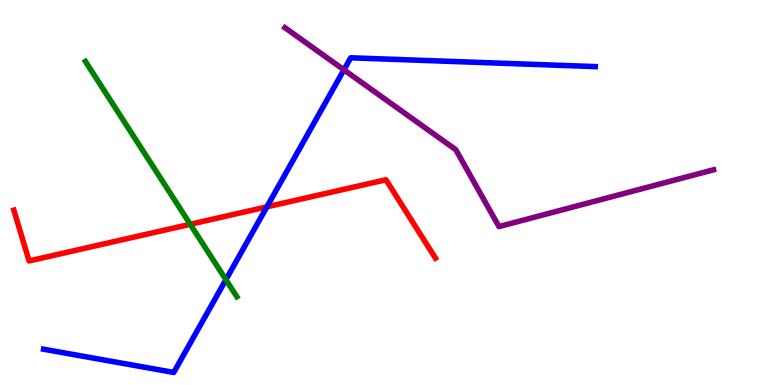[{'lines': ['blue', 'red'], 'intersections': [{'x': 3.44, 'y': 4.63}]}, {'lines': ['green', 'red'], 'intersections': [{'x': 2.45, 'y': 4.17}]}, {'lines': ['purple', 'red'], 'intersections': []}, {'lines': ['blue', 'green'], 'intersections': [{'x': 2.91, 'y': 2.74}]}, {'lines': ['blue', 'purple'], 'intersections': [{'x': 4.44, 'y': 8.19}]}, {'lines': ['green', 'purple'], 'intersections': []}]